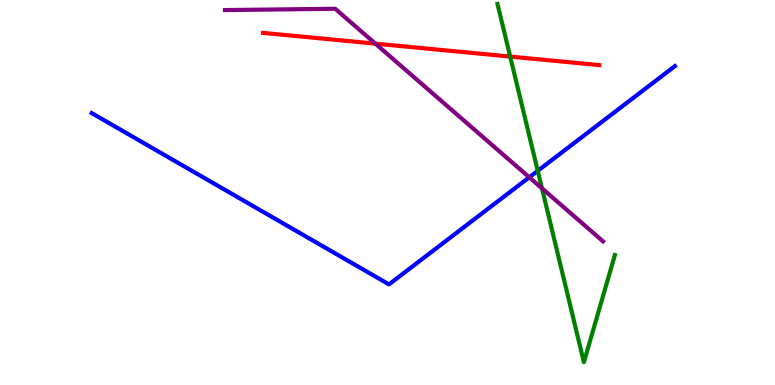[{'lines': ['blue', 'red'], 'intersections': []}, {'lines': ['green', 'red'], 'intersections': [{'x': 6.58, 'y': 8.53}]}, {'lines': ['purple', 'red'], 'intersections': [{'x': 4.84, 'y': 8.87}]}, {'lines': ['blue', 'green'], 'intersections': [{'x': 6.94, 'y': 5.56}]}, {'lines': ['blue', 'purple'], 'intersections': [{'x': 6.83, 'y': 5.39}]}, {'lines': ['green', 'purple'], 'intersections': [{'x': 6.99, 'y': 5.11}]}]